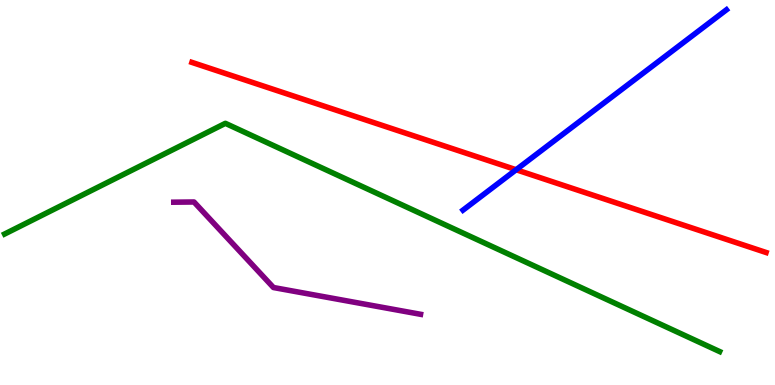[{'lines': ['blue', 'red'], 'intersections': [{'x': 6.66, 'y': 5.59}]}, {'lines': ['green', 'red'], 'intersections': []}, {'lines': ['purple', 'red'], 'intersections': []}, {'lines': ['blue', 'green'], 'intersections': []}, {'lines': ['blue', 'purple'], 'intersections': []}, {'lines': ['green', 'purple'], 'intersections': []}]